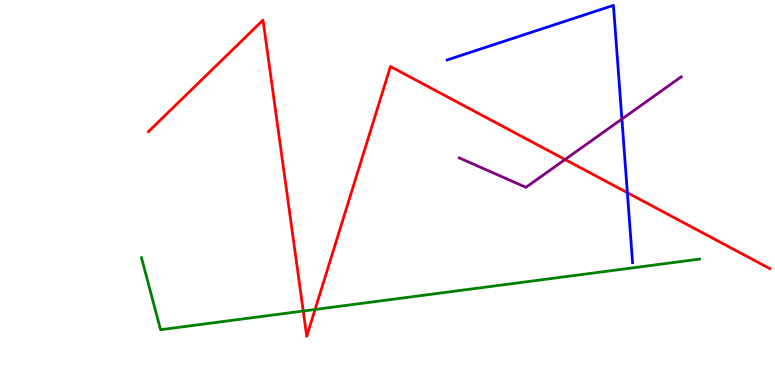[{'lines': ['blue', 'red'], 'intersections': [{'x': 8.1, 'y': 4.99}]}, {'lines': ['green', 'red'], 'intersections': [{'x': 3.91, 'y': 1.92}, {'x': 4.07, 'y': 1.96}]}, {'lines': ['purple', 'red'], 'intersections': [{'x': 7.29, 'y': 5.86}]}, {'lines': ['blue', 'green'], 'intersections': []}, {'lines': ['blue', 'purple'], 'intersections': [{'x': 8.02, 'y': 6.91}]}, {'lines': ['green', 'purple'], 'intersections': []}]